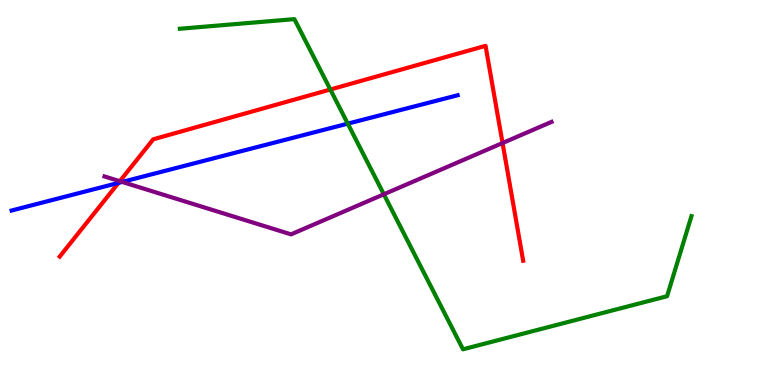[{'lines': ['blue', 'red'], 'intersections': [{'x': 1.53, 'y': 5.25}]}, {'lines': ['green', 'red'], 'intersections': [{'x': 4.26, 'y': 7.68}]}, {'lines': ['purple', 'red'], 'intersections': [{'x': 1.55, 'y': 5.29}, {'x': 6.48, 'y': 6.28}]}, {'lines': ['blue', 'green'], 'intersections': [{'x': 4.49, 'y': 6.79}]}, {'lines': ['blue', 'purple'], 'intersections': [{'x': 1.58, 'y': 5.27}]}, {'lines': ['green', 'purple'], 'intersections': [{'x': 4.95, 'y': 4.95}]}]